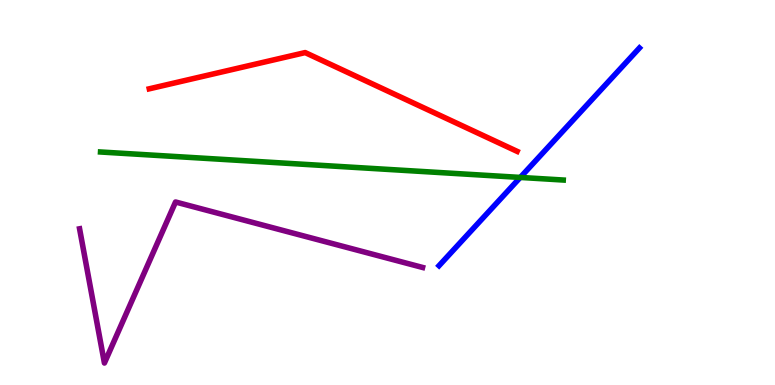[{'lines': ['blue', 'red'], 'intersections': []}, {'lines': ['green', 'red'], 'intersections': []}, {'lines': ['purple', 'red'], 'intersections': []}, {'lines': ['blue', 'green'], 'intersections': [{'x': 6.71, 'y': 5.39}]}, {'lines': ['blue', 'purple'], 'intersections': []}, {'lines': ['green', 'purple'], 'intersections': []}]